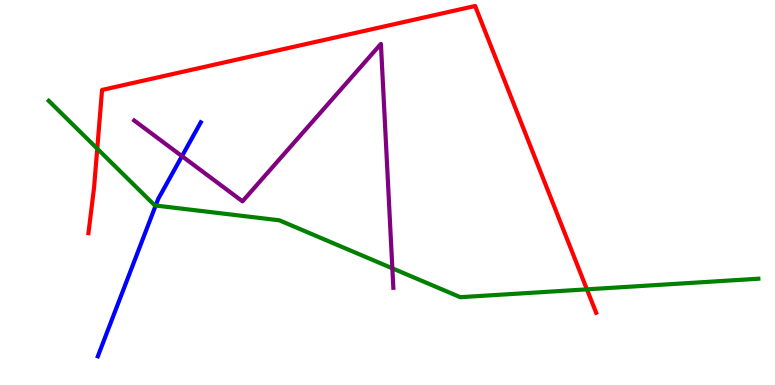[{'lines': ['blue', 'red'], 'intersections': []}, {'lines': ['green', 'red'], 'intersections': [{'x': 1.25, 'y': 6.14}, {'x': 7.57, 'y': 2.48}]}, {'lines': ['purple', 'red'], 'intersections': []}, {'lines': ['blue', 'green'], 'intersections': [{'x': 2.01, 'y': 4.66}]}, {'lines': ['blue', 'purple'], 'intersections': [{'x': 2.35, 'y': 5.94}]}, {'lines': ['green', 'purple'], 'intersections': [{'x': 5.06, 'y': 3.03}]}]